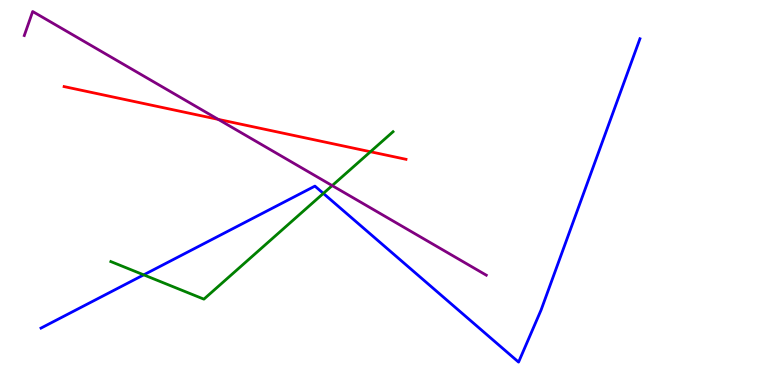[{'lines': ['blue', 'red'], 'intersections': []}, {'lines': ['green', 'red'], 'intersections': [{'x': 4.78, 'y': 6.06}]}, {'lines': ['purple', 'red'], 'intersections': [{'x': 2.82, 'y': 6.9}]}, {'lines': ['blue', 'green'], 'intersections': [{'x': 1.85, 'y': 2.86}, {'x': 4.17, 'y': 4.98}]}, {'lines': ['blue', 'purple'], 'intersections': []}, {'lines': ['green', 'purple'], 'intersections': [{'x': 4.29, 'y': 5.18}]}]